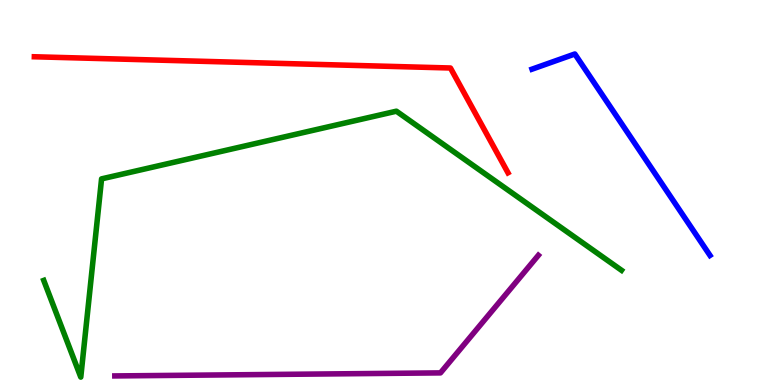[{'lines': ['blue', 'red'], 'intersections': []}, {'lines': ['green', 'red'], 'intersections': []}, {'lines': ['purple', 'red'], 'intersections': []}, {'lines': ['blue', 'green'], 'intersections': []}, {'lines': ['blue', 'purple'], 'intersections': []}, {'lines': ['green', 'purple'], 'intersections': []}]